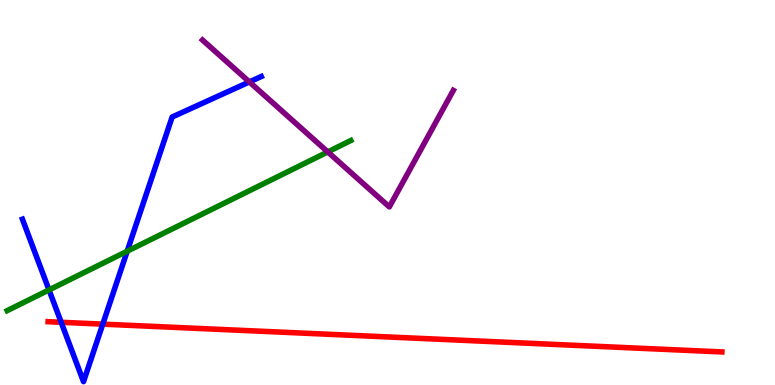[{'lines': ['blue', 'red'], 'intersections': [{'x': 0.789, 'y': 1.63}, {'x': 1.33, 'y': 1.58}]}, {'lines': ['green', 'red'], 'intersections': []}, {'lines': ['purple', 'red'], 'intersections': []}, {'lines': ['blue', 'green'], 'intersections': [{'x': 0.632, 'y': 2.47}, {'x': 1.64, 'y': 3.47}]}, {'lines': ['blue', 'purple'], 'intersections': [{'x': 3.22, 'y': 7.87}]}, {'lines': ['green', 'purple'], 'intersections': [{'x': 4.23, 'y': 6.05}]}]